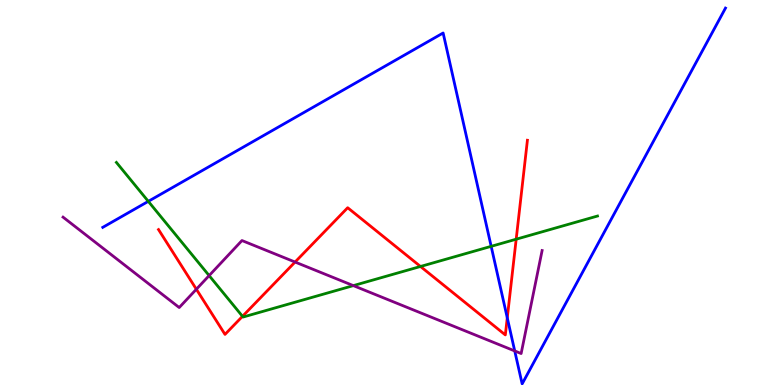[{'lines': ['blue', 'red'], 'intersections': [{'x': 6.55, 'y': 1.75}]}, {'lines': ['green', 'red'], 'intersections': [{'x': 3.13, 'y': 1.78}, {'x': 5.43, 'y': 3.08}, {'x': 6.66, 'y': 3.79}]}, {'lines': ['purple', 'red'], 'intersections': [{'x': 2.53, 'y': 2.49}, {'x': 3.81, 'y': 3.19}]}, {'lines': ['blue', 'green'], 'intersections': [{'x': 1.91, 'y': 4.77}, {'x': 6.34, 'y': 3.6}]}, {'lines': ['blue', 'purple'], 'intersections': [{'x': 6.64, 'y': 0.885}]}, {'lines': ['green', 'purple'], 'intersections': [{'x': 2.7, 'y': 2.84}, {'x': 4.56, 'y': 2.58}]}]